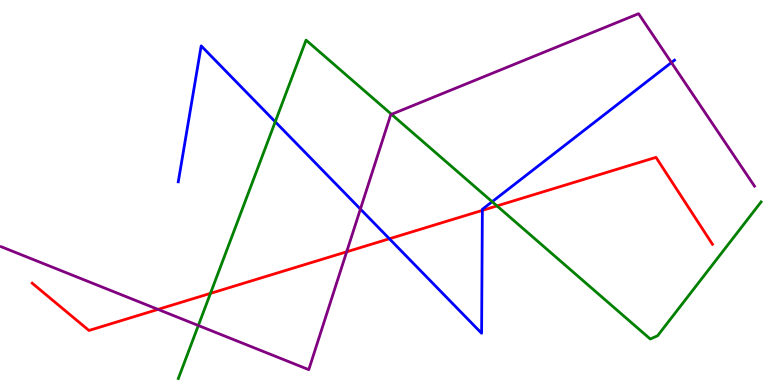[{'lines': ['blue', 'red'], 'intersections': [{'x': 5.02, 'y': 3.8}, {'x': 6.22, 'y': 4.54}]}, {'lines': ['green', 'red'], 'intersections': [{'x': 2.72, 'y': 2.38}, {'x': 6.41, 'y': 4.65}]}, {'lines': ['purple', 'red'], 'intersections': [{'x': 2.04, 'y': 1.96}, {'x': 4.47, 'y': 3.46}]}, {'lines': ['blue', 'green'], 'intersections': [{'x': 3.55, 'y': 6.84}, {'x': 6.35, 'y': 4.76}]}, {'lines': ['blue', 'purple'], 'intersections': [{'x': 4.65, 'y': 4.57}, {'x': 8.66, 'y': 8.37}]}, {'lines': ['green', 'purple'], 'intersections': [{'x': 2.56, 'y': 1.55}, {'x': 5.05, 'y': 7.03}]}]